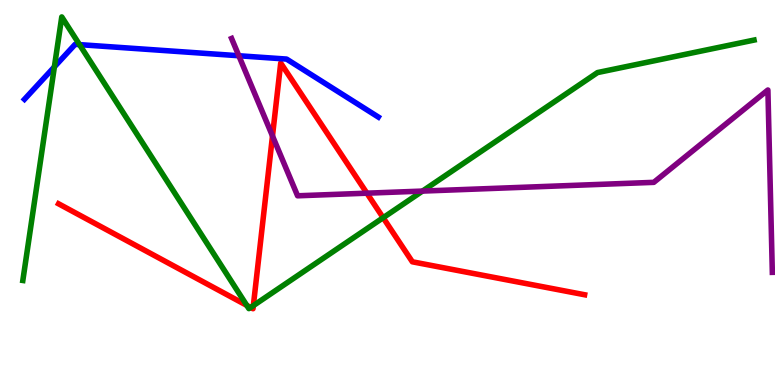[{'lines': ['blue', 'red'], 'intersections': []}, {'lines': ['green', 'red'], 'intersections': [{'x': 3.18, 'y': 2.07}, {'x': 3.23, 'y': 2.01}, {'x': 3.27, 'y': 2.06}, {'x': 4.94, 'y': 4.34}]}, {'lines': ['purple', 'red'], 'intersections': [{'x': 3.52, 'y': 6.47}, {'x': 4.73, 'y': 4.98}]}, {'lines': ['blue', 'green'], 'intersections': [{'x': 0.702, 'y': 8.26}, {'x': 1.03, 'y': 8.84}]}, {'lines': ['blue', 'purple'], 'intersections': [{'x': 3.08, 'y': 8.55}]}, {'lines': ['green', 'purple'], 'intersections': [{'x': 5.45, 'y': 5.04}]}]